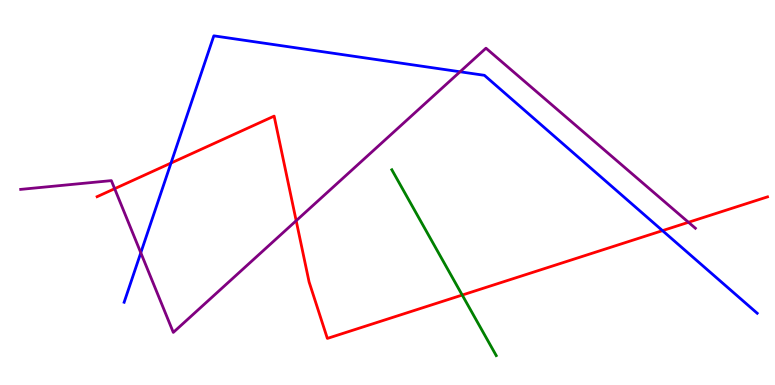[{'lines': ['blue', 'red'], 'intersections': [{'x': 2.21, 'y': 5.76}, {'x': 8.55, 'y': 4.01}]}, {'lines': ['green', 'red'], 'intersections': [{'x': 5.96, 'y': 2.34}]}, {'lines': ['purple', 'red'], 'intersections': [{'x': 1.48, 'y': 5.1}, {'x': 3.82, 'y': 4.27}, {'x': 8.88, 'y': 4.23}]}, {'lines': ['blue', 'green'], 'intersections': []}, {'lines': ['blue', 'purple'], 'intersections': [{'x': 1.82, 'y': 3.43}, {'x': 5.94, 'y': 8.14}]}, {'lines': ['green', 'purple'], 'intersections': []}]